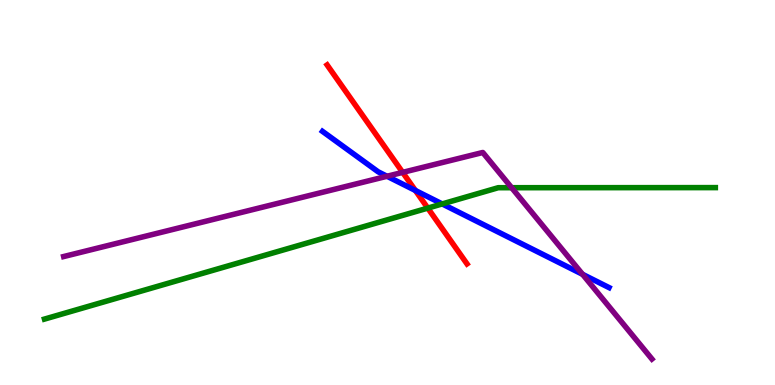[{'lines': ['blue', 'red'], 'intersections': [{'x': 5.36, 'y': 5.05}]}, {'lines': ['green', 'red'], 'intersections': [{'x': 5.52, 'y': 4.59}]}, {'lines': ['purple', 'red'], 'intersections': [{'x': 5.2, 'y': 5.52}]}, {'lines': ['blue', 'green'], 'intersections': [{'x': 5.71, 'y': 4.7}]}, {'lines': ['blue', 'purple'], 'intersections': [{'x': 4.99, 'y': 5.42}, {'x': 7.52, 'y': 2.88}]}, {'lines': ['green', 'purple'], 'intersections': [{'x': 6.6, 'y': 5.12}]}]